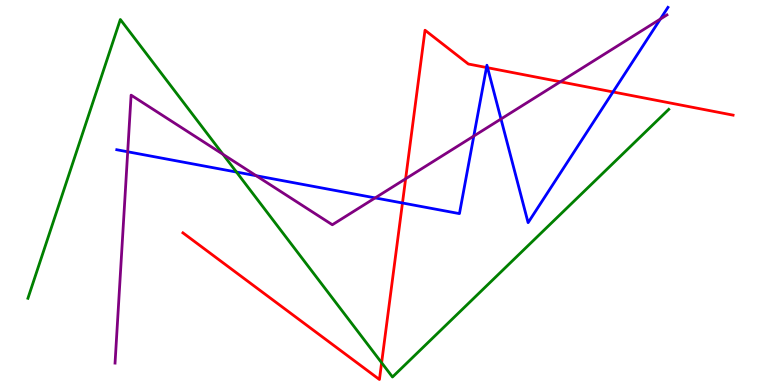[{'lines': ['blue', 'red'], 'intersections': [{'x': 5.19, 'y': 4.73}, {'x': 6.28, 'y': 8.25}, {'x': 6.29, 'y': 8.24}, {'x': 7.91, 'y': 7.61}]}, {'lines': ['green', 'red'], 'intersections': [{'x': 4.92, 'y': 0.578}]}, {'lines': ['purple', 'red'], 'intersections': [{'x': 5.23, 'y': 5.36}, {'x': 7.23, 'y': 7.88}]}, {'lines': ['blue', 'green'], 'intersections': [{'x': 3.05, 'y': 5.53}]}, {'lines': ['blue', 'purple'], 'intersections': [{'x': 1.65, 'y': 6.06}, {'x': 3.31, 'y': 5.44}, {'x': 4.84, 'y': 4.86}, {'x': 6.11, 'y': 6.47}, {'x': 6.46, 'y': 6.91}, {'x': 8.52, 'y': 9.51}]}, {'lines': ['green', 'purple'], 'intersections': [{'x': 2.88, 'y': 5.99}]}]